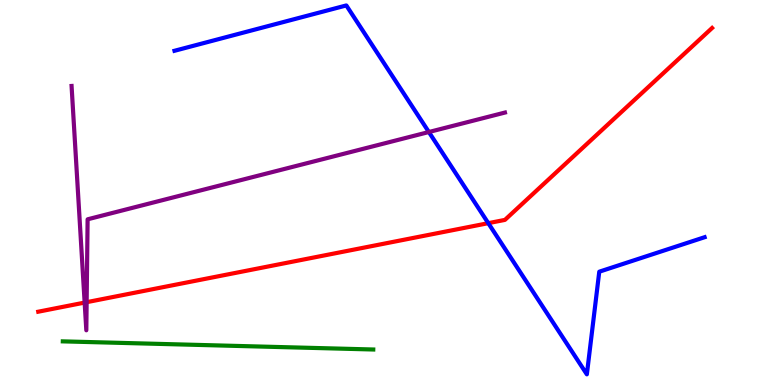[{'lines': ['blue', 'red'], 'intersections': [{'x': 6.3, 'y': 4.2}]}, {'lines': ['green', 'red'], 'intersections': []}, {'lines': ['purple', 'red'], 'intersections': [{'x': 1.09, 'y': 2.14}, {'x': 1.12, 'y': 2.15}]}, {'lines': ['blue', 'green'], 'intersections': []}, {'lines': ['blue', 'purple'], 'intersections': [{'x': 5.53, 'y': 6.57}]}, {'lines': ['green', 'purple'], 'intersections': []}]